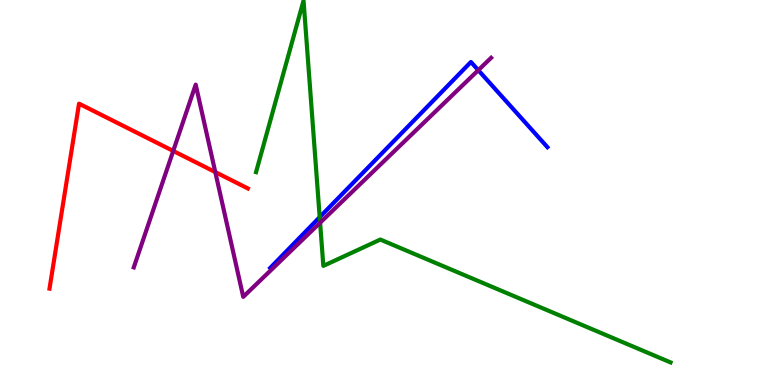[{'lines': ['blue', 'red'], 'intersections': []}, {'lines': ['green', 'red'], 'intersections': []}, {'lines': ['purple', 'red'], 'intersections': [{'x': 2.24, 'y': 6.08}, {'x': 2.78, 'y': 5.53}]}, {'lines': ['blue', 'green'], 'intersections': [{'x': 4.13, 'y': 4.36}]}, {'lines': ['blue', 'purple'], 'intersections': [{'x': 6.17, 'y': 8.18}]}, {'lines': ['green', 'purple'], 'intersections': [{'x': 4.13, 'y': 4.22}]}]